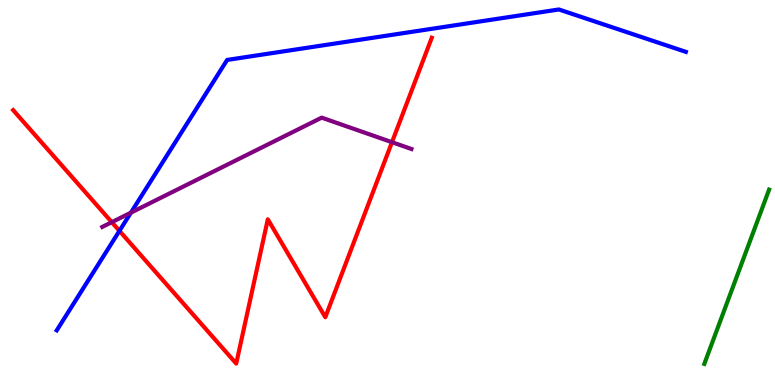[{'lines': ['blue', 'red'], 'intersections': [{'x': 1.54, 'y': 4.0}]}, {'lines': ['green', 'red'], 'intersections': []}, {'lines': ['purple', 'red'], 'intersections': [{'x': 1.44, 'y': 4.23}, {'x': 5.06, 'y': 6.31}]}, {'lines': ['blue', 'green'], 'intersections': []}, {'lines': ['blue', 'purple'], 'intersections': [{'x': 1.69, 'y': 4.48}]}, {'lines': ['green', 'purple'], 'intersections': []}]